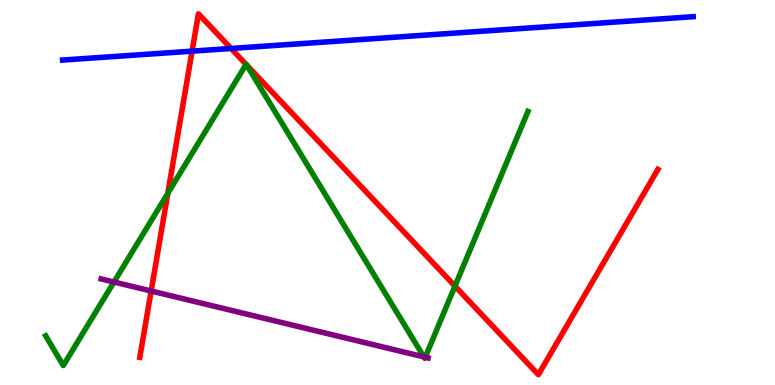[{'lines': ['blue', 'red'], 'intersections': [{'x': 2.48, 'y': 8.67}, {'x': 2.98, 'y': 8.74}]}, {'lines': ['green', 'red'], 'intersections': [{'x': 2.17, 'y': 4.98}, {'x': 3.18, 'y': 8.33}, {'x': 3.18, 'y': 8.31}, {'x': 5.87, 'y': 2.57}]}, {'lines': ['purple', 'red'], 'intersections': [{'x': 1.95, 'y': 2.44}]}, {'lines': ['blue', 'green'], 'intersections': []}, {'lines': ['blue', 'purple'], 'intersections': []}, {'lines': ['green', 'purple'], 'intersections': [{'x': 1.47, 'y': 2.67}, {'x': 5.47, 'y': 0.73}, {'x': 5.49, 'y': 0.722}]}]